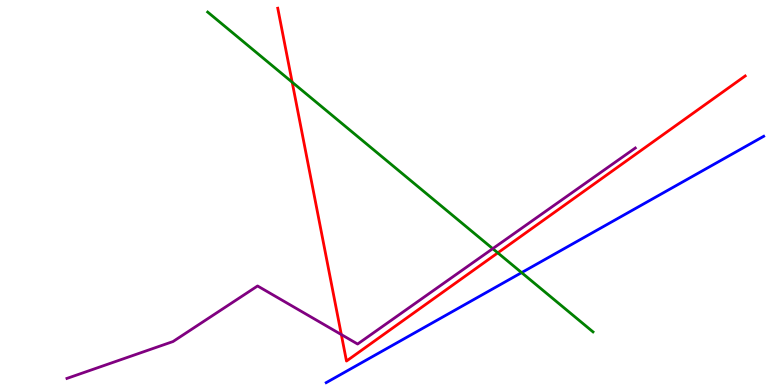[{'lines': ['blue', 'red'], 'intersections': []}, {'lines': ['green', 'red'], 'intersections': [{'x': 3.77, 'y': 7.87}, {'x': 6.42, 'y': 3.43}]}, {'lines': ['purple', 'red'], 'intersections': [{'x': 4.4, 'y': 1.31}]}, {'lines': ['blue', 'green'], 'intersections': [{'x': 6.73, 'y': 2.92}]}, {'lines': ['blue', 'purple'], 'intersections': []}, {'lines': ['green', 'purple'], 'intersections': [{'x': 6.36, 'y': 3.54}]}]